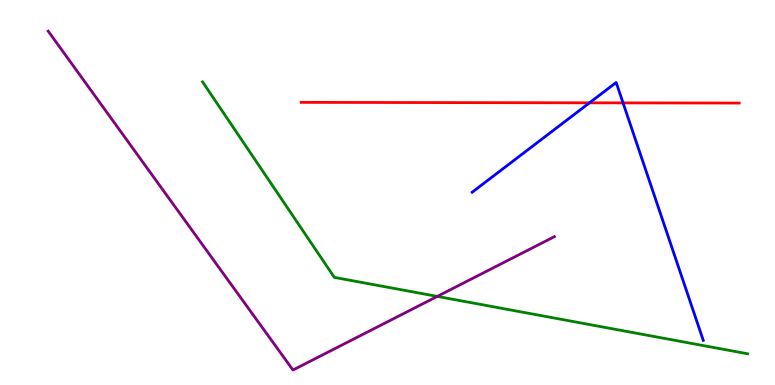[{'lines': ['blue', 'red'], 'intersections': [{'x': 7.61, 'y': 7.33}, {'x': 8.04, 'y': 7.33}]}, {'lines': ['green', 'red'], 'intersections': []}, {'lines': ['purple', 'red'], 'intersections': []}, {'lines': ['blue', 'green'], 'intersections': []}, {'lines': ['blue', 'purple'], 'intersections': []}, {'lines': ['green', 'purple'], 'intersections': [{'x': 5.64, 'y': 2.3}]}]